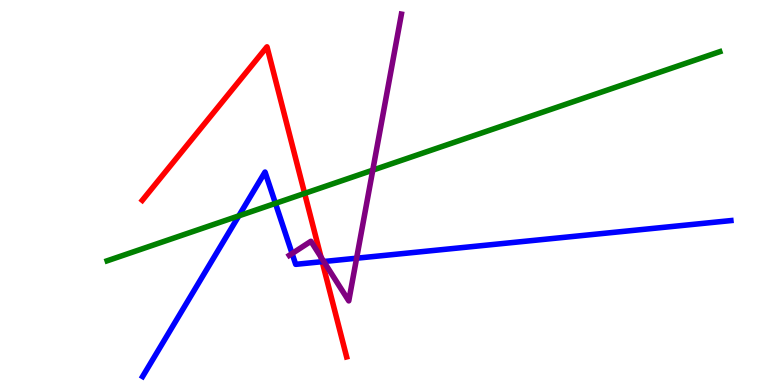[{'lines': ['blue', 'red'], 'intersections': [{'x': 4.16, 'y': 3.2}]}, {'lines': ['green', 'red'], 'intersections': [{'x': 3.93, 'y': 4.98}]}, {'lines': ['purple', 'red'], 'intersections': [{'x': 4.14, 'y': 3.32}]}, {'lines': ['blue', 'green'], 'intersections': [{'x': 3.08, 'y': 4.39}, {'x': 3.55, 'y': 4.72}]}, {'lines': ['blue', 'purple'], 'intersections': [{'x': 3.77, 'y': 3.42}, {'x': 4.18, 'y': 3.21}, {'x': 4.6, 'y': 3.29}]}, {'lines': ['green', 'purple'], 'intersections': [{'x': 4.81, 'y': 5.58}]}]